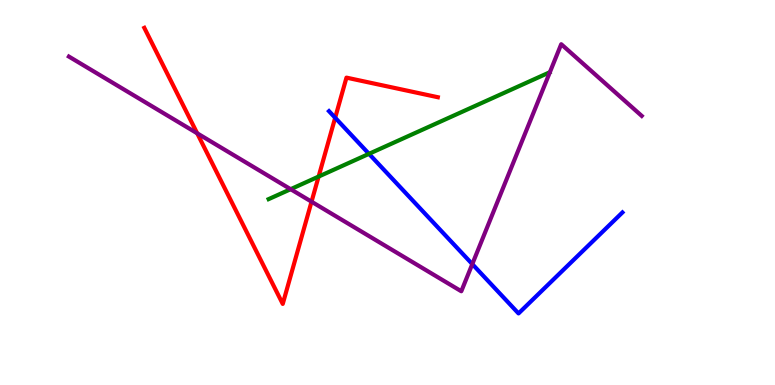[{'lines': ['blue', 'red'], 'intersections': [{'x': 4.32, 'y': 6.94}]}, {'lines': ['green', 'red'], 'intersections': [{'x': 4.11, 'y': 5.41}]}, {'lines': ['purple', 'red'], 'intersections': [{'x': 2.54, 'y': 6.54}, {'x': 4.02, 'y': 4.76}]}, {'lines': ['blue', 'green'], 'intersections': [{'x': 4.76, 'y': 6.0}]}, {'lines': ['blue', 'purple'], 'intersections': [{'x': 6.09, 'y': 3.14}]}, {'lines': ['green', 'purple'], 'intersections': [{'x': 3.75, 'y': 5.09}]}]